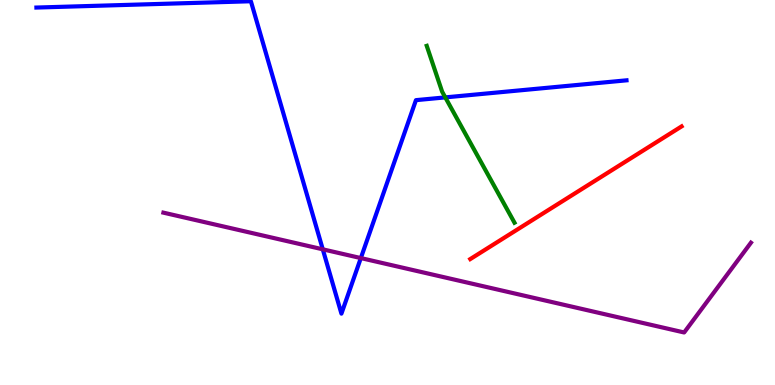[{'lines': ['blue', 'red'], 'intersections': []}, {'lines': ['green', 'red'], 'intersections': []}, {'lines': ['purple', 'red'], 'intersections': []}, {'lines': ['blue', 'green'], 'intersections': [{'x': 5.75, 'y': 7.47}]}, {'lines': ['blue', 'purple'], 'intersections': [{'x': 4.16, 'y': 3.52}, {'x': 4.66, 'y': 3.3}]}, {'lines': ['green', 'purple'], 'intersections': []}]